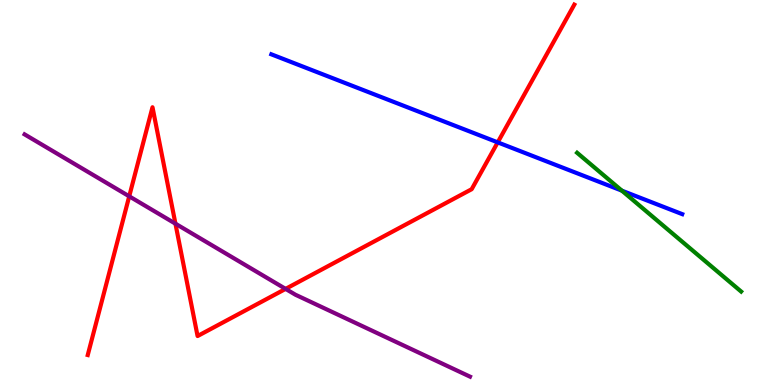[{'lines': ['blue', 'red'], 'intersections': [{'x': 6.42, 'y': 6.3}]}, {'lines': ['green', 'red'], 'intersections': []}, {'lines': ['purple', 'red'], 'intersections': [{'x': 1.67, 'y': 4.9}, {'x': 2.26, 'y': 4.19}, {'x': 3.69, 'y': 2.5}]}, {'lines': ['blue', 'green'], 'intersections': [{'x': 8.02, 'y': 5.05}]}, {'lines': ['blue', 'purple'], 'intersections': []}, {'lines': ['green', 'purple'], 'intersections': []}]